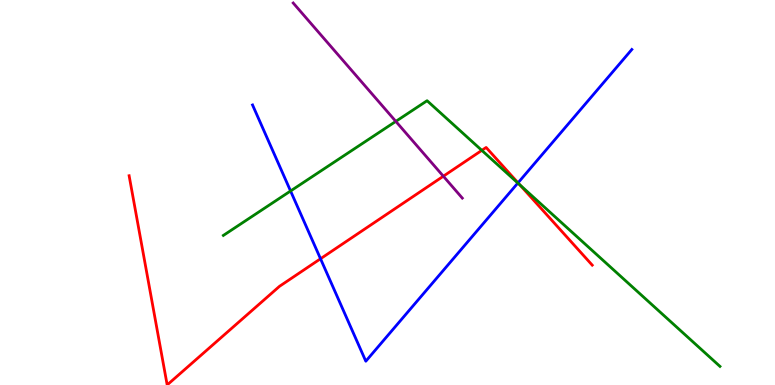[{'lines': ['blue', 'red'], 'intersections': [{'x': 4.14, 'y': 3.28}, {'x': 6.68, 'y': 5.25}]}, {'lines': ['green', 'red'], 'intersections': [{'x': 6.22, 'y': 6.09}, {'x': 6.71, 'y': 5.2}]}, {'lines': ['purple', 'red'], 'intersections': [{'x': 5.72, 'y': 5.42}]}, {'lines': ['blue', 'green'], 'intersections': [{'x': 3.75, 'y': 5.04}, {'x': 6.68, 'y': 5.25}]}, {'lines': ['blue', 'purple'], 'intersections': []}, {'lines': ['green', 'purple'], 'intersections': [{'x': 5.11, 'y': 6.85}]}]